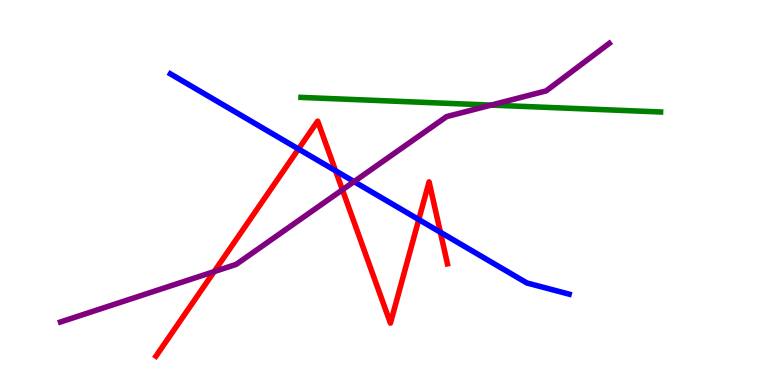[{'lines': ['blue', 'red'], 'intersections': [{'x': 3.85, 'y': 6.13}, {'x': 4.33, 'y': 5.56}, {'x': 5.4, 'y': 4.3}, {'x': 5.68, 'y': 3.97}]}, {'lines': ['green', 'red'], 'intersections': []}, {'lines': ['purple', 'red'], 'intersections': [{'x': 2.76, 'y': 2.94}, {'x': 4.42, 'y': 5.07}]}, {'lines': ['blue', 'green'], 'intersections': []}, {'lines': ['blue', 'purple'], 'intersections': [{'x': 4.57, 'y': 5.28}]}, {'lines': ['green', 'purple'], 'intersections': [{'x': 6.34, 'y': 7.27}]}]